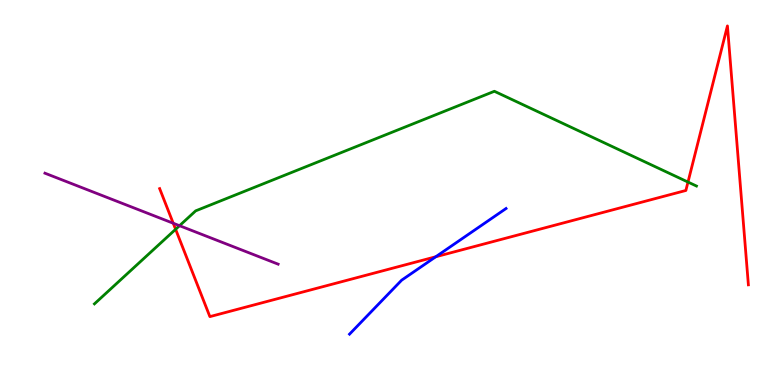[{'lines': ['blue', 'red'], 'intersections': [{'x': 5.62, 'y': 3.33}]}, {'lines': ['green', 'red'], 'intersections': [{'x': 2.27, 'y': 4.04}, {'x': 8.88, 'y': 5.27}]}, {'lines': ['purple', 'red'], 'intersections': [{'x': 2.24, 'y': 4.2}]}, {'lines': ['blue', 'green'], 'intersections': []}, {'lines': ['blue', 'purple'], 'intersections': []}, {'lines': ['green', 'purple'], 'intersections': [{'x': 2.32, 'y': 4.14}]}]